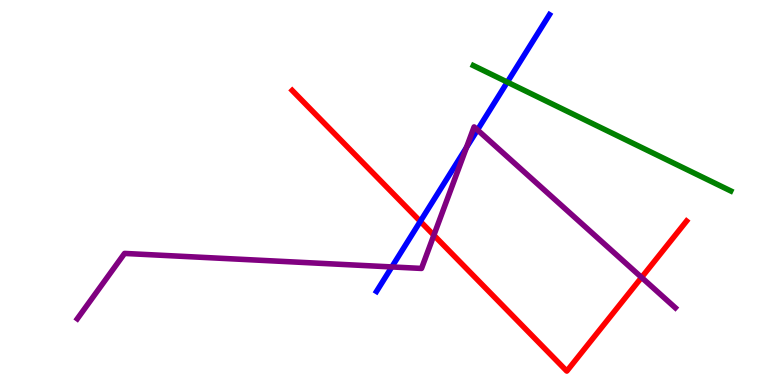[{'lines': ['blue', 'red'], 'intersections': [{'x': 5.42, 'y': 4.25}]}, {'lines': ['green', 'red'], 'intersections': []}, {'lines': ['purple', 'red'], 'intersections': [{'x': 5.6, 'y': 3.89}, {'x': 8.28, 'y': 2.79}]}, {'lines': ['blue', 'green'], 'intersections': [{'x': 6.55, 'y': 7.87}]}, {'lines': ['blue', 'purple'], 'intersections': [{'x': 5.06, 'y': 3.07}, {'x': 6.02, 'y': 6.17}, {'x': 6.16, 'y': 6.63}]}, {'lines': ['green', 'purple'], 'intersections': []}]